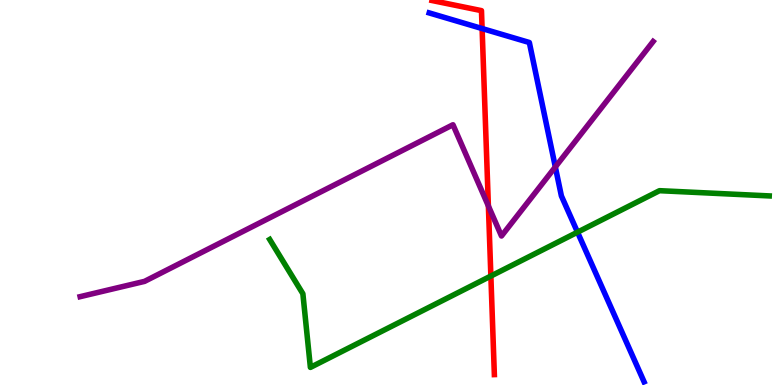[{'lines': ['blue', 'red'], 'intersections': [{'x': 6.22, 'y': 9.26}]}, {'lines': ['green', 'red'], 'intersections': [{'x': 6.33, 'y': 2.83}]}, {'lines': ['purple', 'red'], 'intersections': [{'x': 6.3, 'y': 4.65}]}, {'lines': ['blue', 'green'], 'intersections': [{'x': 7.45, 'y': 3.97}]}, {'lines': ['blue', 'purple'], 'intersections': [{'x': 7.17, 'y': 5.66}]}, {'lines': ['green', 'purple'], 'intersections': []}]